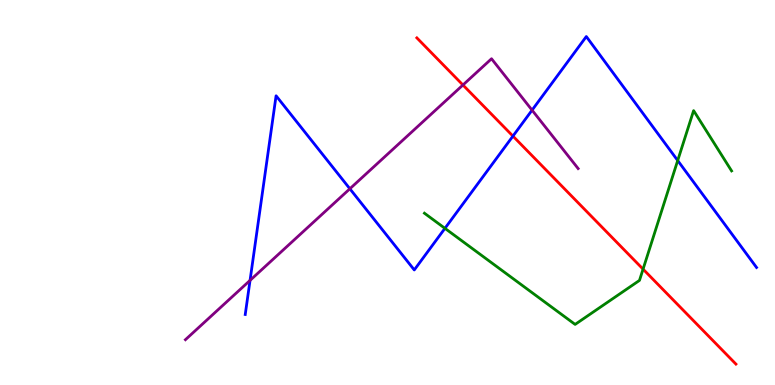[{'lines': ['blue', 'red'], 'intersections': [{'x': 6.62, 'y': 6.46}]}, {'lines': ['green', 'red'], 'intersections': [{'x': 8.3, 'y': 3.01}]}, {'lines': ['purple', 'red'], 'intersections': [{'x': 5.97, 'y': 7.79}]}, {'lines': ['blue', 'green'], 'intersections': [{'x': 5.74, 'y': 4.07}, {'x': 8.74, 'y': 5.83}]}, {'lines': ['blue', 'purple'], 'intersections': [{'x': 3.23, 'y': 2.72}, {'x': 4.51, 'y': 5.1}, {'x': 6.87, 'y': 7.14}]}, {'lines': ['green', 'purple'], 'intersections': []}]